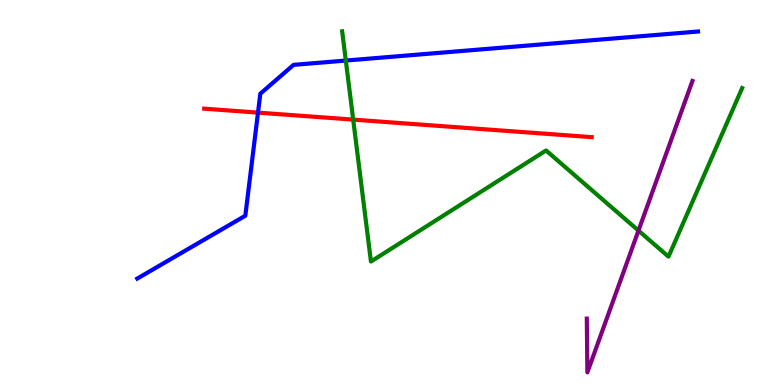[{'lines': ['blue', 'red'], 'intersections': [{'x': 3.33, 'y': 7.07}]}, {'lines': ['green', 'red'], 'intersections': [{'x': 4.56, 'y': 6.89}]}, {'lines': ['purple', 'red'], 'intersections': []}, {'lines': ['blue', 'green'], 'intersections': [{'x': 4.46, 'y': 8.43}]}, {'lines': ['blue', 'purple'], 'intersections': []}, {'lines': ['green', 'purple'], 'intersections': [{'x': 8.24, 'y': 4.01}]}]